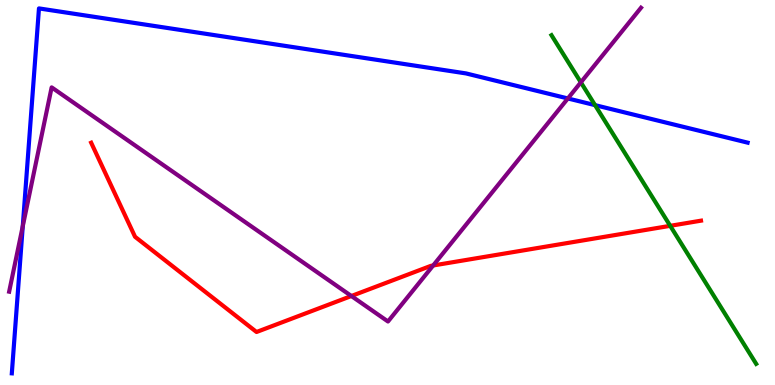[{'lines': ['blue', 'red'], 'intersections': []}, {'lines': ['green', 'red'], 'intersections': [{'x': 8.65, 'y': 4.13}]}, {'lines': ['purple', 'red'], 'intersections': [{'x': 4.53, 'y': 2.31}, {'x': 5.59, 'y': 3.1}]}, {'lines': ['blue', 'green'], 'intersections': [{'x': 7.68, 'y': 7.27}]}, {'lines': ['blue', 'purple'], 'intersections': [{'x': 0.294, 'y': 4.12}, {'x': 7.33, 'y': 7.44}]}, {'lines': ['green', 'purple'], 'intersections': [{'x': 7.49, 'y': 7.86}]}]